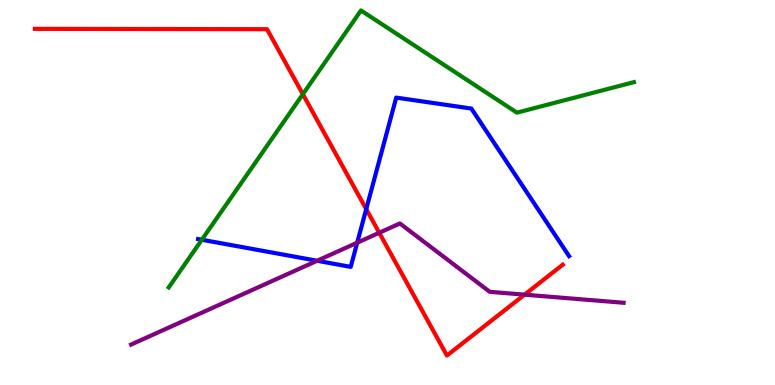[{'lines': ['blue', 'red'], 'intersections': [{'x': 4.73, 'y': 4.57}]}, {'lines': ['green', 'red'], 'intersections': [{'x': 3.91, 'y': 7.55}]}, {'lines': ['purple', 'red'], 'intersections': [{'x': 4.89, 'y': 3.95}, {'x': 6.77, 'y': 2.35}]}, {'lines': ['blue', 'green'], 'intersections': [{'x': 2.6, 'y': 3.77}]}, {'lines': ['blue', 'purple'], 'intersections': [{'x': 4.09, 'y': 3.23}, {'x': 4.61, 'y': 3.7}]}, {'lines': ['green', 'purple'], 'intersections': []}]